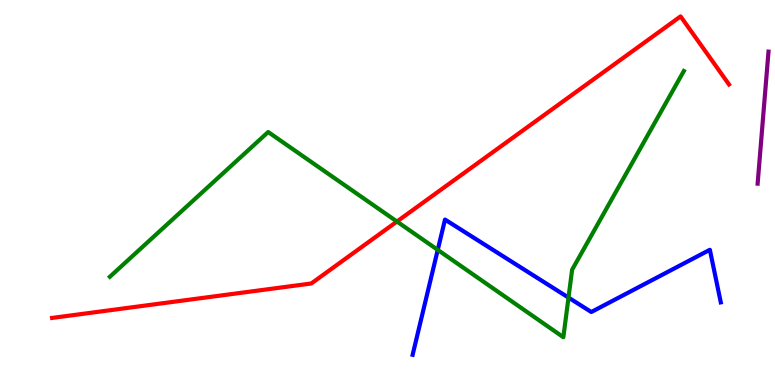[{'lines': ['blue', 'red'], 'intersections': []}, {'lines': ['green', 'red'], 'intersections': [{'x': 5.12, 'y': 4.25}]}, {'lines': ['purple', 'red'], 'intersections': []}, {'lines': ['blue', 'green'], 'intersections': [{'x': 5.65, 'y': 3.51}, {'x': 7.34, 'y': 2.27}]}, {'lines': ['blue', 'purple'], 'intersections': []}, {'lines': ['green', 'purple'], 'intersections': []}]